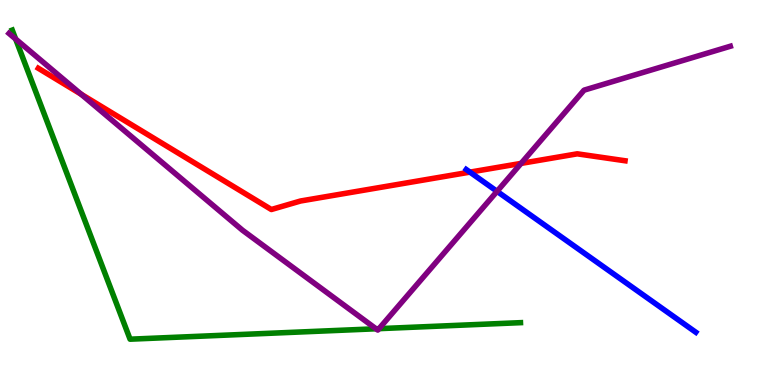[{'lines': ['blue', 'red'], 'intersections': [{'x': 6.06, 'y': 5.53}]}, {'lines': ['green', 'red'], 'intersections': []}, {'lines': ['purple', 'red'], 'intersections': [{'x': 1.05, 'y': 7.55}, {'x': 6.72, 'y': 5.76}]}, {'lines': ['blue', 'green'], 'intersections': []}, {'lines': ['blue', 'purple'], 'intersections': [{'x': 6.41, 'y': 5.03}]}, {'lines': ['green', 'purple'], 'intersections': [{'x': 0.202, 'y': 8.99}, {'x': 4.85, 'y': 1.46}, {'x': 4.89, 'y': 1.46}]}]